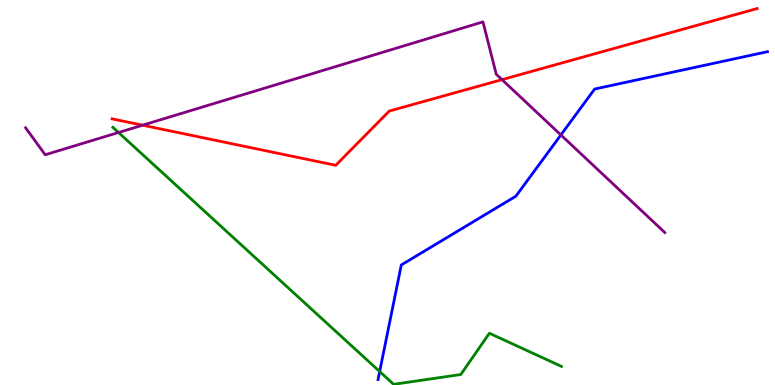[{'lines': ['blue', 'red'], 'intersections': []}, {'lines': ['green', 'red'], 'intersections': []}, {'lines': ['purple', 'red'], 'intersections': [{'x': 1.84, 'y': 6.75}, {'x': 6.48, 'y': 7.93}]}, {'lines': ['blue', 'green'], 'intersections': [{'x': 4.9, 'y': 0.35}]}, {'lines': ['blue', 'purple'], 'intersections': [{'x': 7.24, 'y': 6.49}]}, {'lines': ['green', 'purple'], 'intersections': [{'x': 1.53, 'y': 6.56}]}]